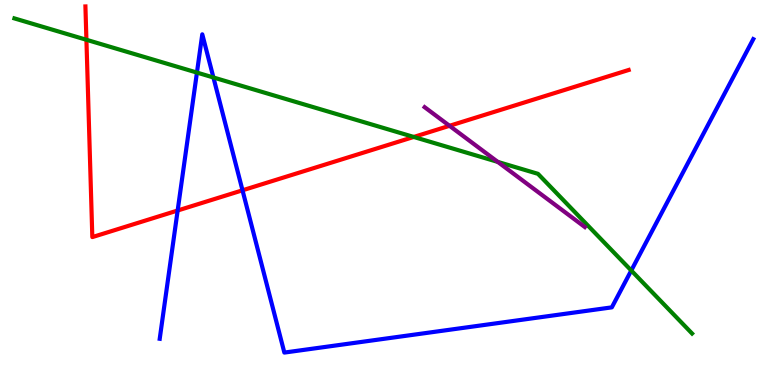[{'lines': ['blue', 'red'], 'intersections': [{'x': 2.29, 'y': 4.53}, {'x': 3.13, 'y': 5.06}]}, {'lines': ['green', 'red'], 'intersections': [{'x': 1.12, 'y': 8.97}, {'x': 5.34, 'y': 6.44}]}, {'lines': ['purple', 'red'], 'intersections': [{'x': 5.8, 'y': 6.73}]}, {'lines': ['blue', 'green'], 'intersections': [{'x': 2.54, 'y': 8.11}, {'x': 2.75, 'y': 7.99}, {'x': 8.15, 'y': 2.97}]}, {'lines': ['blue', 'purple'], 'intersections': []}, {'lines': ['green', 'purple'], 'intersections': [{'x': 6.42, 'y': 5.79}]}]